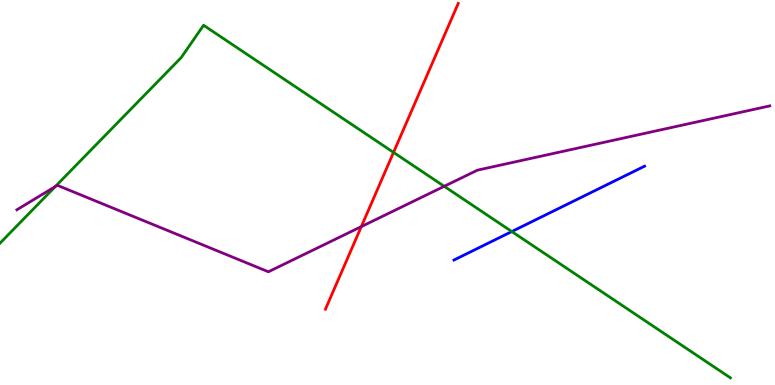[{'lines': ['blue', 'red'], 'intersections': []}, {'lines': ['green', 'red'], 'intersections': [{'x': 5.08, 'y': 6.04}]}, {'lines': ['purple', 'red'], 'intersections': [{'x': 4.66, 'y': 4.11}]}, {'lines': ['blue', 'green'], 'intersections': [{'x': 6.6, 'y': 3.99}]}, {'lines': ['blue', 'purple'], 'intersections': []}, {'lines': ['green', 'purple'], 'intersections': [{'x': 0.714, 'y': 5.16}, {'x': 5.73, 'y': 5.16}]}]